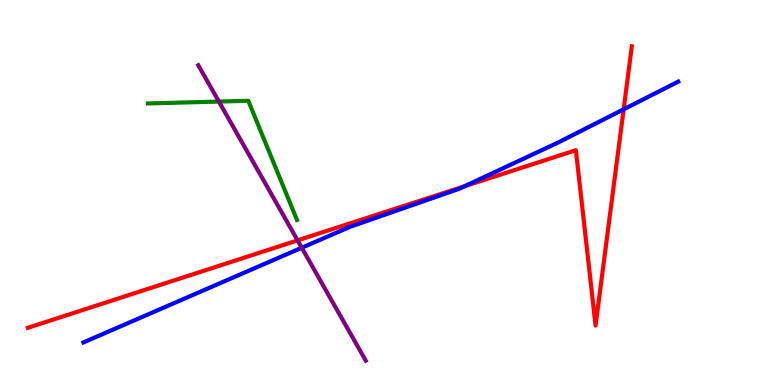[{'lines': ['blue', 'red'], 'intersections': [{'x': 5.99, 'y': 5.16}, {'x': 8.05, 'y': 7.16}]}, {'lines': ['green', 'red'], 'intersections': []}, {'lines': ['purple', 'red'], 'intersections': [{'x': 3.84, 'y': 3.76}]}, {'lines': ['blue', 'green'], 'intersections': []}, {'lines': ['blue', 'purple'], 'intersections': [{'x': 3.89, 'y': 3.57}]}, {'lines': ['green', 'purple'], 'intersections': [{'x': 2.82, 'y': 7.36}]}]